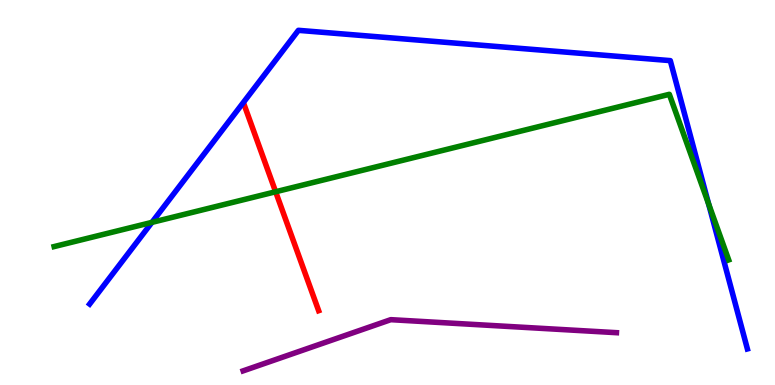[{'lines': ['blue', 'red'], 'intersections': []}, {'lines': ['green', 'red'], 'intersections': [{'x': 3.56, 'y': 5.02}]}, {'lines': ['purple', 'red'], 'intersections': []}, {'lines': ['blue', 'green'], 'intersections': [{'x': 1.96, 'y': 4.22}, {'x': 9.14, 'y': 4.71}]}, {'lines': ['blue', 'purple'], 'intersections': []}, {'lines': ['green', 'purple'], 'intersections': []}]